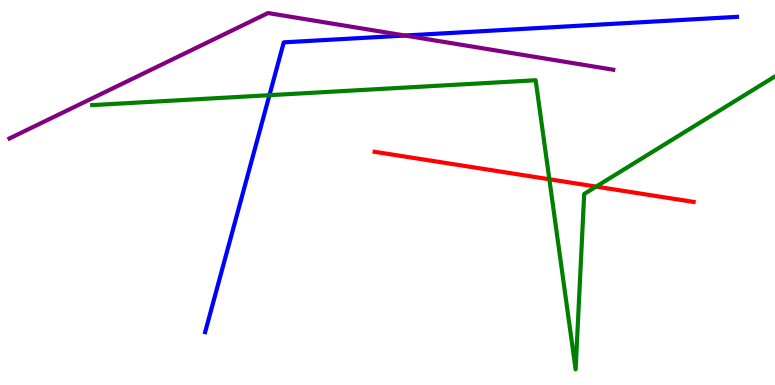[{'lines': ['blue', 'red'], 'intersections': []}, {'lines': ['green', 'red'], 'intersections': [{'x': 7.09, 'y': 5.34}, {'x': 7.69, 'y': 5.15}]}, {'lines': ['purple', 'red'], 'intersections': []}, {'lines': ['blue', 'green'], 'intersections': [{'x': 3.48, 'y': 7.53}]}, {'lines': ['blue', 'purple'], 'intersections': [{'x': 5.23, 'y': 9.08}]}, {'lines': ['green', 'purple'], 'intersections': []}]